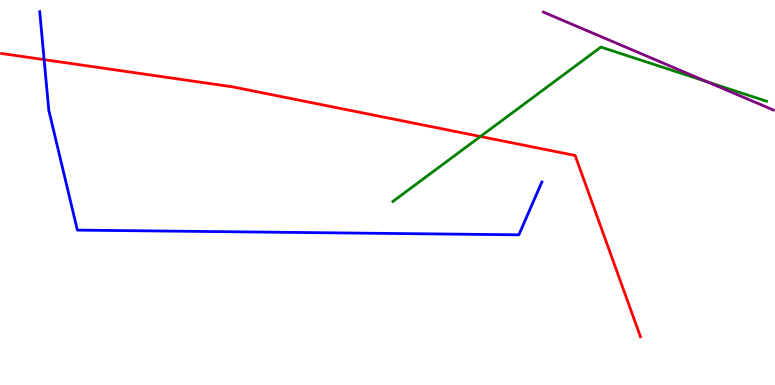[{'lines': ['blue', 'red'], 'intersections': [{'x': 0.569, 'y': 8.45}]}, {'lines': ['green', 'red'], 'intersections': [{'x': 6.2, 'y': 6.45}]}, {'lines': ['purple', 'red'], 'intersections': []}, {'lines': ['blue', 'green'], 'intersections': []}, {'lines': ['blue', 'purple'], 'intersections': []}, {'lines': ['green', 'purple'], 'intersections': [{'x': 9.12, 'y': 7.88}]}]